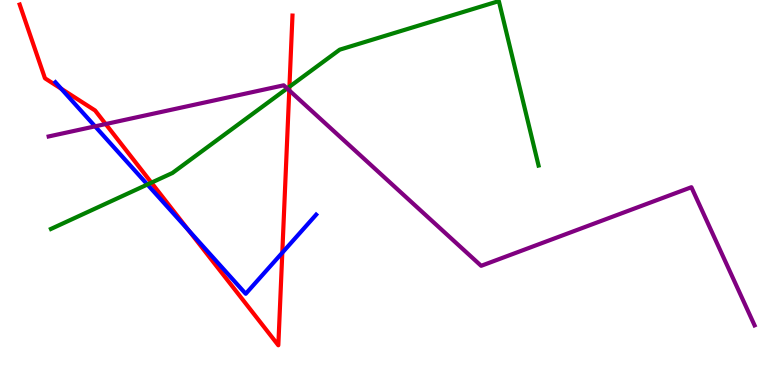[{'lines': ['blue', 'red'], 'intersections': [{'x': 0.79, 'y': 7.7}, {'x': 2.43, 'y': 4.02}, {'x': 3.64, 'y': 3.44}]}, {'lines': ['green', 'red'], 'intersections': [{'x': 1.95, 'y': 5.26}, {'x': 3.73, 'y': 7.75}]}, {'lines': ['purple', 'red'], 'intersections': [{'x': 1.36, 'y': 6.78}, {'x': 3.73, 'y': 7.65}]}, {'lines': ['blue', 'green'], 'intersections': [{'x': 1.9, 'y': 5.21}]}, {'lines': ['blue', 'purple'], 'intersections': [{'x': 1.23, 'y': 6.72}]}, {'lines': ['green', 'purple'], 'intersections': [{'x': 3.7, 'y': 7.7}]}]